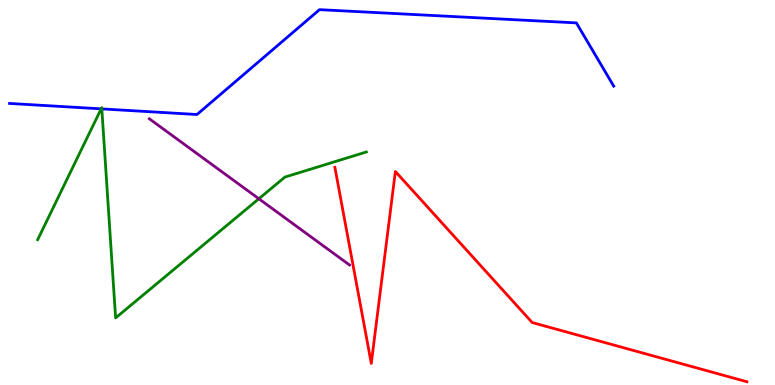[{'lines': ['blue', 'red'], 'intersections': []}, {'lines': ['green', 'red'], 'intersections': []}, {'lines': ['purple', 'red'], 'intersections': []}, {'lines': ['blue', 'green'], 'intersections': [{'x': 1.31, 'y': 7.17}, {'x': 1.31, 'y': 7.17}]}, {'lines': ['blue', 'purple'], 'intersections': []}, {'lines': ['green', 'purple'], 'intersections': [{'x': 3.34, 'y': 4.84}]}]